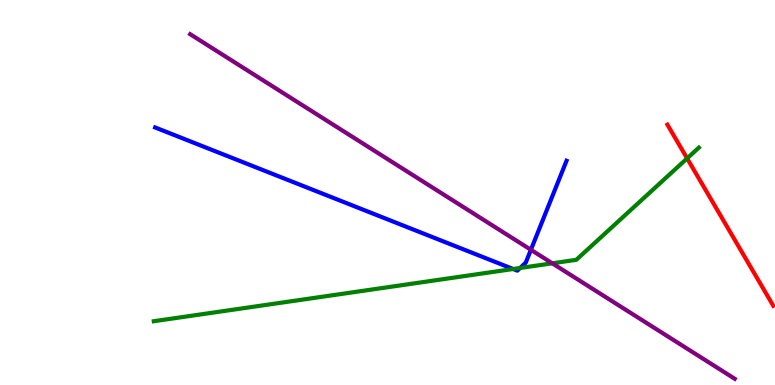[{'lines': ['blue', 'red'], 'intersections': []}, {'lines': ['green', 'red'], 'intersections': [{'x': 8.87, 'y': 5.89}]}, {'lines': ['purple', 'red'], 'intersections': []}, {'lines': ['blue', 'green'], 'intersections': [{'x': 6.62, 'y': 3.01}, {'x': 6.71, 'y': 3.04}]}, {'lines': ['blue', 'purple'], 'intersections': [{'x': 6.85, 'y': 3.51}]}, {'lines': ['green', 'purple'], 'intersections': [{'x': 7.13, 'y': 3.16}]}]